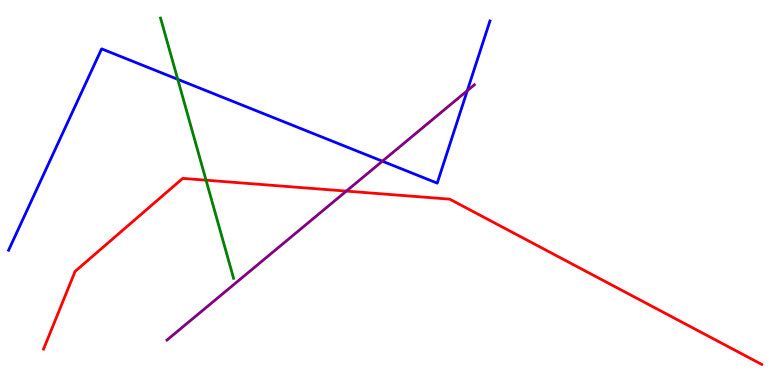[{'lines': ['blue', 'red'], 'intersections': []}, {'lines': ['green', 'red'], 'intersections': [{'x': 2.66, 'y': 5.32}]}, {'lines': ['purple', 'red'], 'intersections': [{'x': 4.47, 'y': 5.04}]}, {'lines': ['blue', 'green'], 'intersections': [{'x': 2.29, 'y': 7.94}]}, {'lines': ['blue', 'purple'], 'intersections': [{'x': 4.93, 'y': 5.81}, {'x': 6.03, 'y': 7.64}]}, {'lines': ['green', 'purple'], 'intersections': []}]